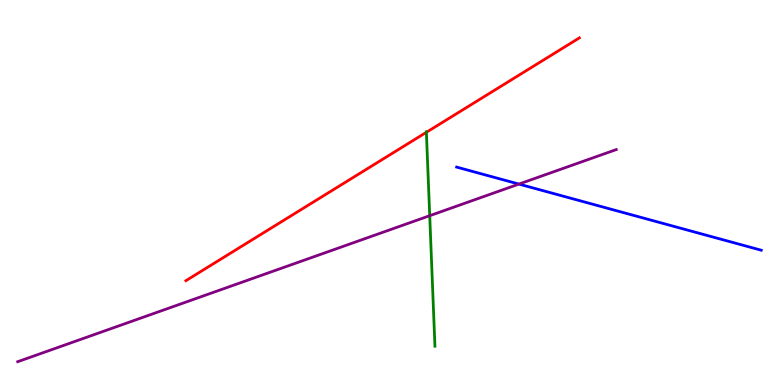[{'lines': ['blue', 'red'], 'intersections': []}, {'lines': ['green', 'red'], 'intersections': [{'x': 5.5, 'y': 6.56}]}, {'lines': ['purple', 'red'], 'intersections': []}, {'lines': ['blue', 'green'], 'intersections': []}, {'lines': ['blue', 'purple'], 'intersections': [{'x': 6.7, 'y': 5.22}]}, {'lines': ['green', 'purple'], 'intersections': [{'x': 5.54, 'y': 4.4}]}]